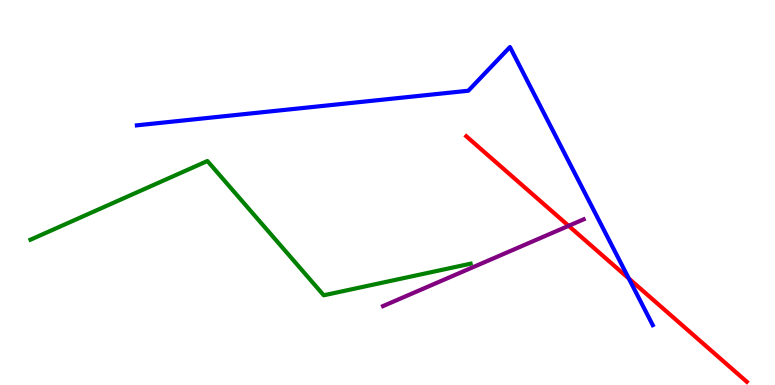[{'lines': ['blue', 'red'], 'intersections': [{'x': 8.11, 'y': 2.77}]}, {'lines': ['green', 'red'], 'intersections': []}, {'lines': ['purple', 'red'], 'intersections': [{'x': 7.34, 'y': 4.13}]}, {'lines': ['blue', 'green'], 'intersections': []}, {'lines': ['blue', 'purple'], 'intersections': []}, {'lines': ['green', 'purple'], 'intersections': []}]